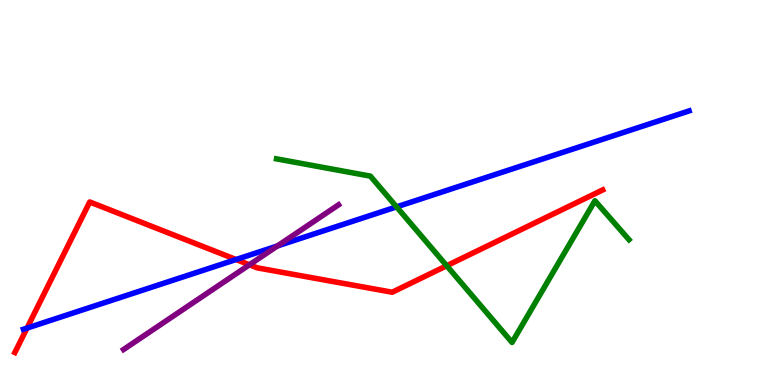[{'lines': ['blue', 'red'], 'intersections': [{'x': 0.348, 'y': 1.48}, {'x': 3.05, 'y': 3.26}]}, {'lines': ['green', 'red'], 'intersections': [{'x': 5.76, 'y': 3.1}]}, {'lines': ['purple', 'red'], 'intersections': [{'x': 3.22, 'y': 3.12}]}, {'lines': ['blue', 'green'], 'intersections': [{'x': 5.12, 'y': 4.63}]}, {'lines': ['blue', 'purple'], 'intersections': [{'x': 3.58, 'y': 3.61}]}, {'lines': ['green', 'purple'], 'intersections': []}]